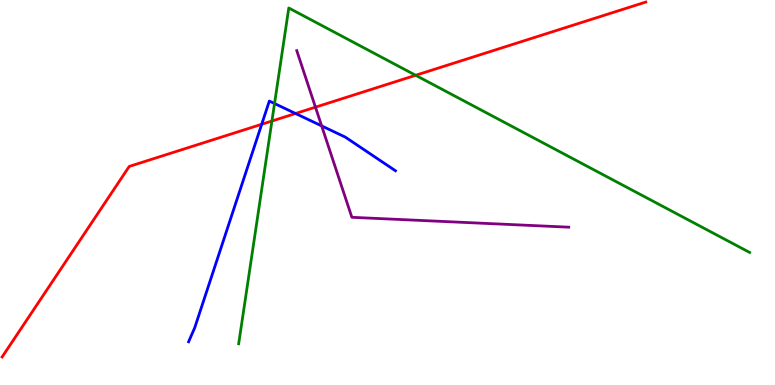[{'lines': ['blue', 'red'], 'intersections': [{'x': 3.38, 'y': 6.77}, {'x': 3.81, 'y': 7.05}]}, {'lines': ['green', 'red'], 'intersections': [{'x': 3.51, 'y': 6.86}, {'x': 5.36, 'y': 8.04}]}, {'lines': ['purple', 'red'], 'intersections': [{'x': 4.07, 'y': 7.22}]}, {'lines': ['blue', 'green'], 'intersections': [{'x': 3.54, 'y': 7.31}]}, {'lines': ['blue', 'purple'], 'intersections': [{'x': 4.15, 'y': 6.73}]}, {'lines': ['green', 'purple'], 'intersections': []}]